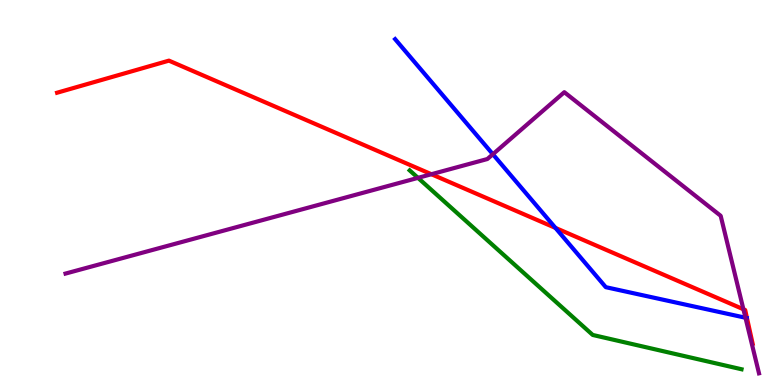[{'lines': ['blue', 'red'], 'intersections': [{'x': 7.17, 'y': 4.08}]}, {'lines': ['green', 'red'], 'intersections': []}, {'lines': ['purple', 'red'], 'intersections': [{'x': 5.57, 'y': 5.47}, {'x': 9.59, 'y': 1.97}]}, {'lines': ['blue', 'green'], 'intersections': []}, {'lines': ['blue', 'purple'], 'intersections': [{'x': 6.36, 'y': 5.99}, {'x': 9.62, 'y': 1.75}]}, {'lines': ['green', 'purple'], 'intersections': [{'x': 5.39, 'y': 5.38}]}]